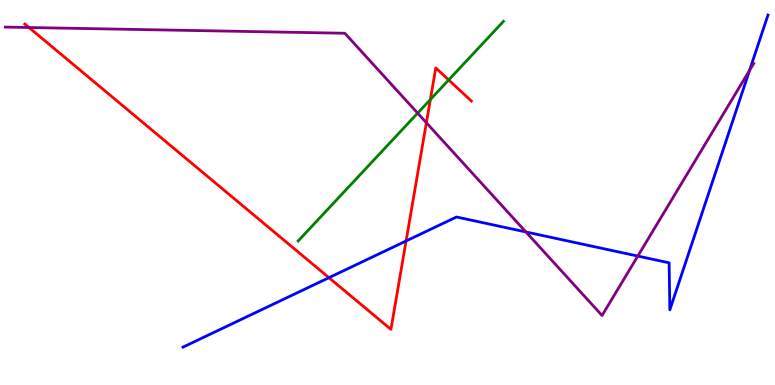[{'lines': ['blue', 'red'], 'intersections': [{'x': 4.24, 'y': 2.79}, {'x': 5.24, 'y': 3.74}]}, {'lines': ['green', 'red'], 'intersections': [{'x': 5.55, 'y': 7.41}, {'x': 5.79, 'y': 7.92}]}, {'lines': ['purple', 'red'], 'intersections': [{'x': 0.374, 'y': 9.29}, {'x': 5.5, 'y': 6.81}]}, {'lines': ['blue', 'green'], 'intersections': []}, {'lines': ['blue', 'purple'], 'intersections': [{'x': 6.79, 'y': 3.98}, {'x': 8.23, 'y': 3.35}, {'x': 9.67, 'y': 8.17}]}, {'lines': ['green', 'purple'], 'intersections': [{'x': 5.39, 'y': 7.06}]}]